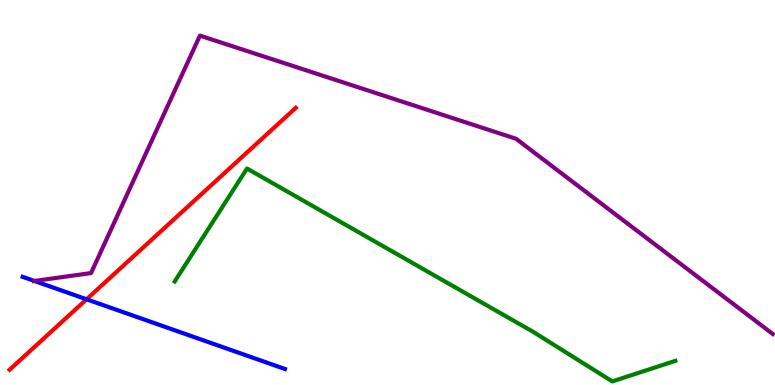[{'lines': ['blue', 'red'], 'intersections': [{'x': 1.12, 'y': 2.23}]}, {'lines': ['green', 'red'], 'intersections': []}, {'lines': ['purple', 'red'], 'intersections': []}, {'lines': ['blue', 'green'], 'intersections': []}, {'lines': ['blue', 'purple'], 'intersections': [{'x': 0.444, 'y': 2.7}]}, {'lines': ['green', 'purple'], 'intersections': []}]